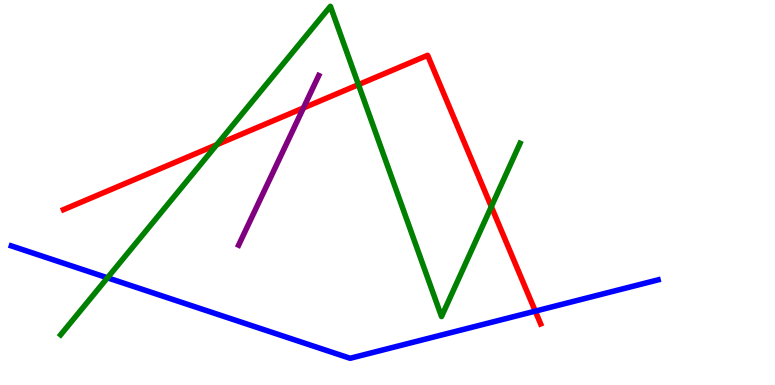[{'lines': ['blue', 'red'], 'intersections': [{'x': 6.91, 'y': 1.92}]}, {'lines': ['green', 'red'], 'intersections': [{'x': 2.8, 'y': 6.24}, {'x': 4.63, 'y': 7.8}, {'x': 6.34, 'y': 4.63}]}, {'lines': ['purple', 'red'], 'intersections': [{'x': 3.92, 'y': 7.2}]}, {'lines': ['blue', 'green'], 'intersections': [{'x': 1.39, 'y': 2.78}]}, {'lines': ['blue', 'purple'], 'intersections': []}, {'lines': ['green', 'purple'], 'intersections': []}]